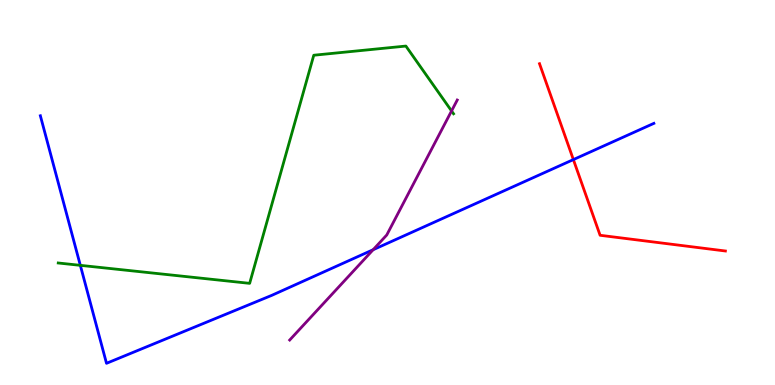[{'lines': ['blue', 'red'], 'intersections': [{'x': 7.4, 'y': 5.85}]}, {'lines': ['green', 'red'], 'intersections': []}, {'lines': ['purple', 'red'], 'intersections': []}, {'lines': ['blue', 'green'], 'intersections': [{'x': 1.04, 'y': 3.11}]}, {'lines': ['blue', 'purple'], 'intersections': [{'x': 4.81, 'y': 3.51}]}, {'lines': ['green', 'purple'], 'intersections': [{'x': 5.83, 'y': 7.12}]}]